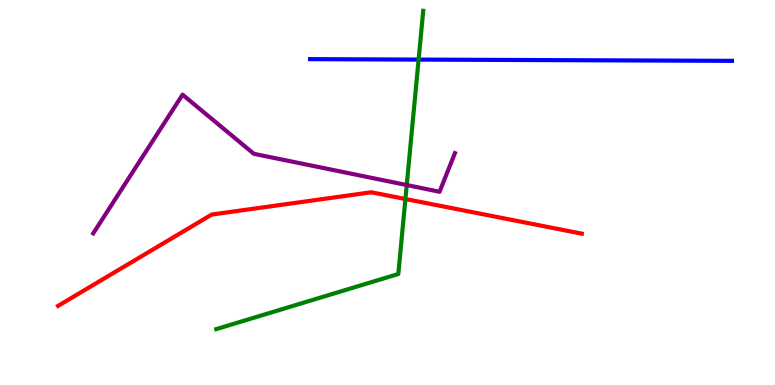[{'lines': ['blue', 'red'], 'intersections': []}, {'lines': ['green', 'red'], 'intersections': [{'x': 5.23, 'y': 4.83}]}, {'lines': ['purple', 'red'], 'intersections': []}, {'lines': ['blue', 'green'], 'intersections': [{'x': 5.4, 'y': 8.45}]}, {'lines': ['blue', 'purple'], 'intersections': []}, {'lines': ['green', 'purple'], 'intersections': [{'x': 5.25, 'y': 5.19}]}]